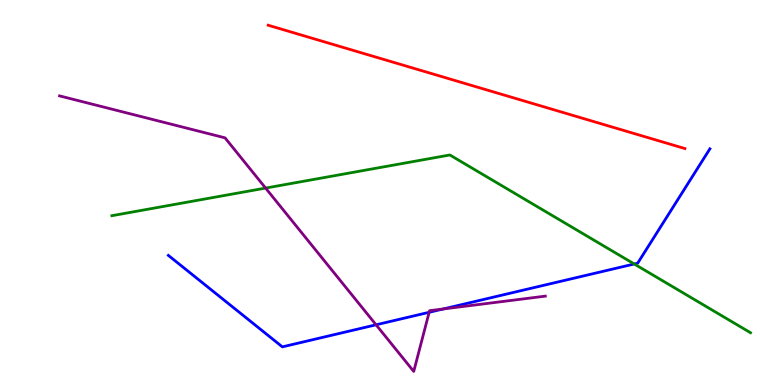[{'lines': ['blue', 'red'], 'intersections': []}, {'lines': ['green', 'red'], 'intersections': []}, {'lines': ['purple', 'red'], 'intersections': []}, {'lines': ['blue', 'green'], 'intersections': [{'x': 8.18, 'y': 3.14}]}, {'lines': ['blue', 'purple'], 'intersections': [{'x': 4.85, 'y': 1.56}, {'x': 5.54, 'y': 1.89}, {'x': 5.72, 'y': 1.97}]}, {'lines': ['green', 'purple'], 'intersections': [{'x': 3.43, 'y': 5.11}]}]